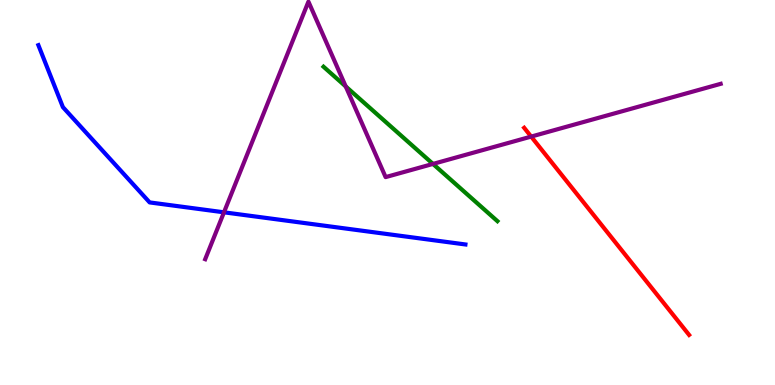[{'lines': ['blue', 'red'], 'intersections': []}, {'lines': ['green', 'red'], 'intersections': []}, {'lines': ['purple', 'red'], 'intersections': [{'x': 6.85, 'y': 6.45}]}, {'lines': ['blue', 'green'], 'intersections': []}, {'lines': ['blue', 'purple'], 'intersections': [{'x': 2.89, 'y': 4.49}]}, {'lines': ['green', 'purple'], 'intersections': [{'x': 4.46, 'y': 7.75}, {'x': 5.59, 'y': 5.74}]}]